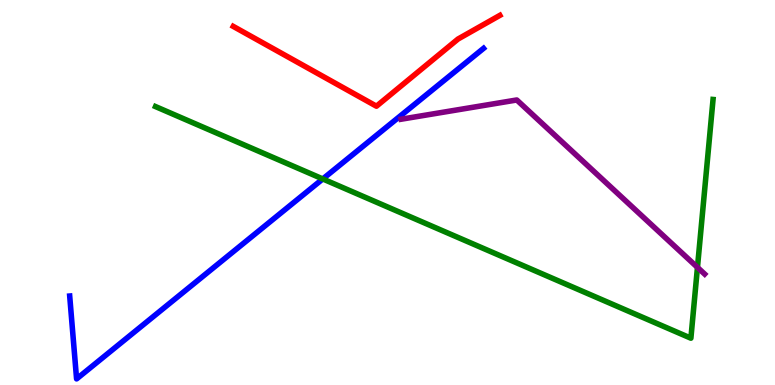[{'lines': ['blue', 'red'], 'intersections': []}, {'lines': ['green', 'red'], 'intersections': []}, {'lines': ['purple', 'red'], 'intersections': []}, {'lines': ['blue', 'green'], 'intersections': [{'x': 4.16, 'y': 5.35}]}, {'lines': ['blue', 'purple'], 'intersections': []}, {'lines': ['green', 'purple'], 'intersections': [{'x': 9.0, 'y': 3.05}]}]